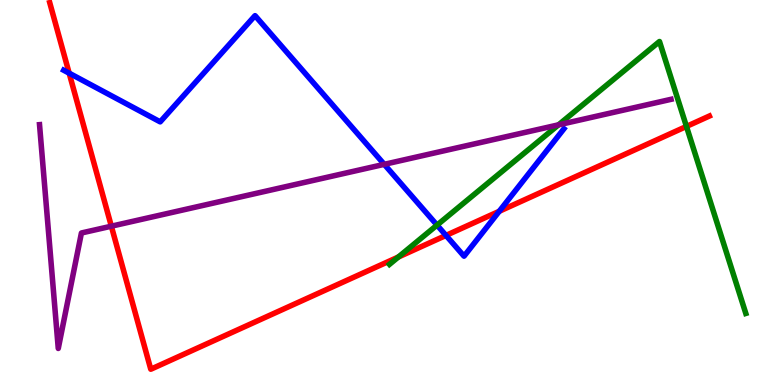[{'lines': ['blue', 'red'], 'intersections': [{'x': 0.892, 'y': 8.1}, {'x': 5.75, 'y': 3.89}, {'x': 6.44, 'y': 4.51}]}, {'lines': ['green', 'red'], 'intersections': [{'x': 5.14, 'y': 3.32}, {'x': 8.86, 'y': 6.72}]}, {'lines': ['purple', 'red'], 'intersections': [{'x': 1.44, 'y': 4.12}]}, {'lines': ['blue', 'green'], 'intersections': [{'x': 5.64, 'y': 4.15}]}, {'lines': ['blue', 'purple'], 'intersections': [{'x': 4.96, 'y': 5.73}]}, {'lines': ['green', 'purple'], 'intersections': [{'x': 7.21, 'y': 6.76}]}]